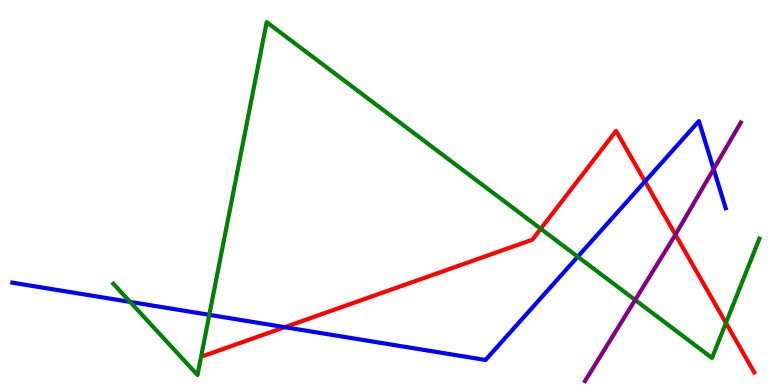[{'lines': ['blue', 'red'], 'intersections': [{'x': 3.67, 'y': 1.5}, {'x': 8.32, 'y': 5.29}]}, {'lines': ['green', 'red'], 'intersections': [{'x': 6.98, 'y': 4.06}, {'x': 9.37, 'y': 1.61}]}, {'lines': ['purple', 'red'], 'intersections': [{'x': 8.72, 'y': 3.91}]}, {'lines': ['blue', 'green'], 'intersections': [{'x': 1.68, 'y': 2.16}, {'x': 2.7, 'y': 1.82}, {'x': 7.46, 'y': 3.33}]}, {'lines': ['blue', 'purple'], 'intersections': [{'x': 9.21, 'y': 5.61}]}, {'lines': ['green', 'purple'], 'intersections': [{'x': 8.2, 'y': 2.21}]}]